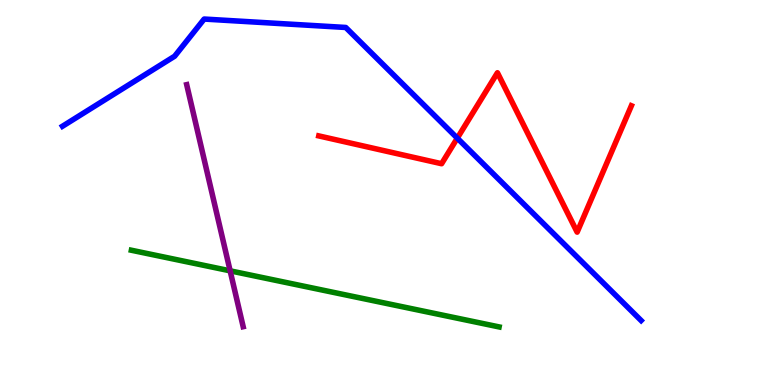[{'lines': ['blue', 'red'], 'intersections': [{'x': 5.9, 'y': 6.41}]}, {'lines': ['green', 'red'], 'intersections': []}, {'lines': ['purple', 'red'], 'intersections': []}, {'lines': ['blue', 'green'], 'intersections': []}, {'lines': ['blue', 'purple'], 'intersections': []}, {'lines': ['green', 'purple'], 'intersections': [{'x': 2.97, 'y': 2.97}]}]